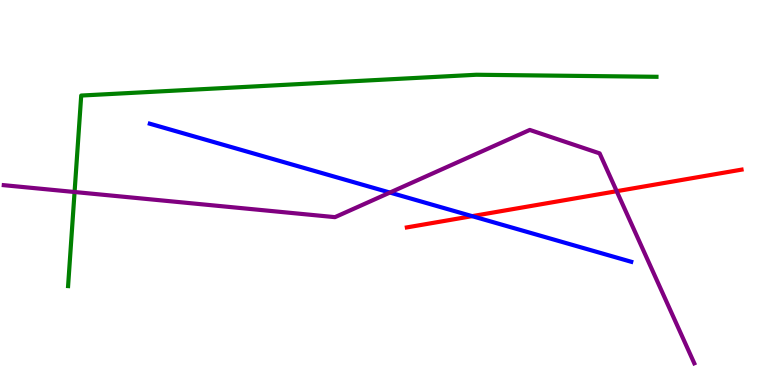[{'lines': ['blue', 'red'], 'intersections': [{'x': 6.09, 'y': 4.39}]}, {'lines': ['green', 'red'], 'intersections': []}, {'lines': ['purple', 'red'], 'intersections': [{'x': 7.96, 'y': 5.03}]}, {'lines': ['blue', 'green'], 'intersections': []}, {'lines': ['blue', 'purple'], 'intersections': [{'x': 5.03, 'y': 5.0}]}, {'lines': ['green', 'purple'], 'intersections': [{'x': 0.962, 'y': 5.01}]}]